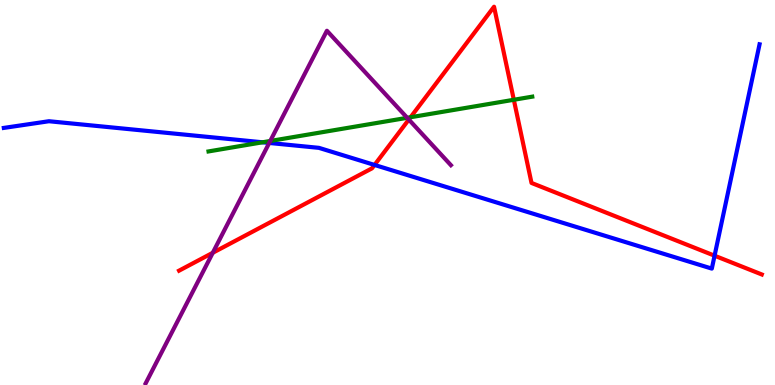[{'lines': ['blue', 'red'], 'intersections': [{'x': 4.83, 'y': 5.72}, {'x': 9.22, 'y': 3.36}]}, {'lines': ['green', 'red'], 'intersections': [{'x': 5.3, 'y': 6.95}, {'x': 6.63, 'y': 7.41}]}, {'lines': ['purple', 'red'], 'intersections': [{'x': 2.75, 'y': 3.43}, {'x': 5.28, 'y': 6.89}]}, {'lines': ['blue', 'green'], 'intersections': [{'x': 3.39, 'y': 6.3}]}, {'lines': ['blue', 'purple'], 'intersections': [{'x': 3.47, 'y': 6.29}]}, {'lines': ['green', 'purple'], 'intersections': [{'x': 3.49, 'y': 6.34}, {'x': 5.25, 'y': 6.94}]}]